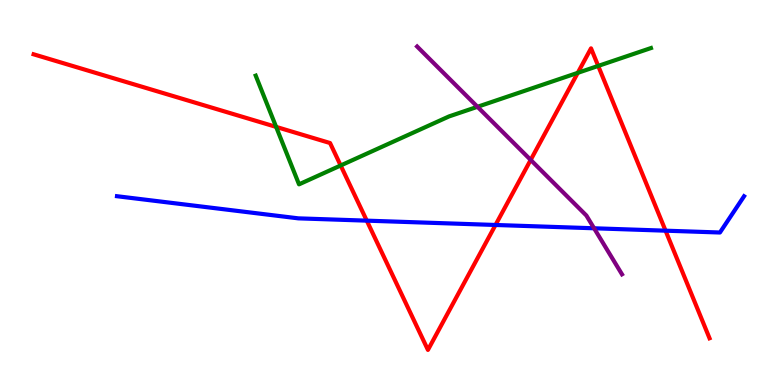[{'lines': ['blue', 'red'], 'intersections': [{'x': 4.73, 'y': 4.27}, {'x': 6.39, 'y': 4.16}, {'x': 8.59, 'y': 4.01}]}, {'lines': ['green', 'red'], 'intersections': [{'x': 3.56, 'y': 6.7}, {'x': 4.4, 'y': 5.7}, {'x': 7.46, 'y': 8.11}, {'x': 7.72, 'y': 8.29}]}, {'lines': ['purple', 'red'], 'intersections': [{'x': 6.85, 'y': 5.85}]}, {'lines': ['blue', 'green'], 'intersections': []}, {'lines': ['blue', 'purple'], 'intersections': [{'x': 7.67, 'y': 4.07}]}, {'lines': ['green', 'purple'], 'intersections': [{'x': 6.16, 'y': 7.23}]}]